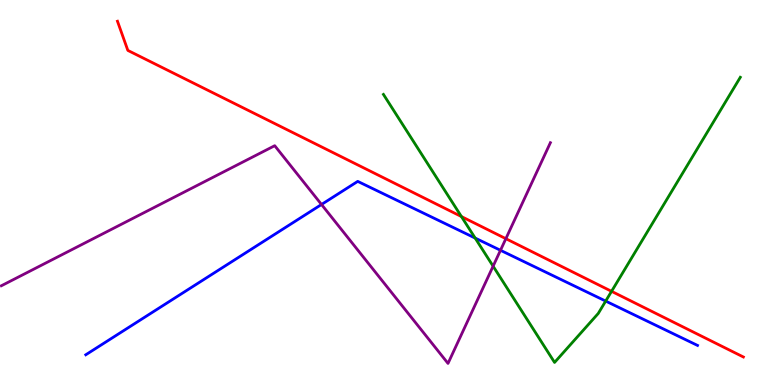[{'lines': ['blue', 'red'], 'intersections': []}, {'lines': ['green', 'red'], 'intersections': [{'x': 5.95, 'y': 4.38}, {'x': 7.89, 'y': 2.43}]}, {'lines': ['purple', 'red'], 'intersections': [{'x': 6.53, 'y': 3.8}]}, {'lines': ['blue', 'green'], 'intersections': [{'x': 6.13, 'y': 3.82}, {'x': 7.82, 'y': 2.18}]}, {'lines': ['blue', 'purple'], 'intersections': [{'x': 4.15, 'y': 4.69}, {'x': 6.46, 'y': 3.5}]}, {'lines': ['green', 'purple'], 'intersections': [{'x': 6.36, 'y': 3.09}]}]